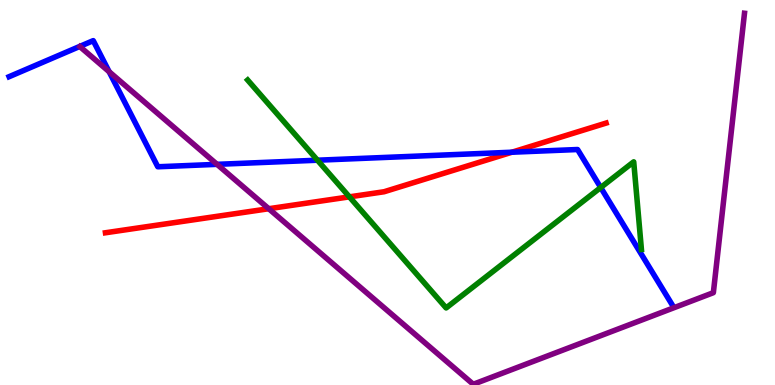[{'lines': ['blue', 'red'], 'intersections': [{'x': 6.6, 'y': 6.05}]}, {'lines': ['green', 'red'], 'intersections': [{'x': 4.51, 'y': 4.89}]}, {'lines': ['purple', 'red'], 'intersections': [{'x': 3.47, 'y': 4.58}]}, {'lines': ['blue', 'green'], 'intersections': [{'x': 4.1, 'y': 5.84}, {'x': 7.75, 'y': 5.13}]}, {'lines': ['blue', 'purple'], 'intersections': [{'x': 1.41, 'y': 8.14}, {'x': 2.8, 'y': 5.73}]}, {'lines': ['green', 'purple'], 'intersections': []}]